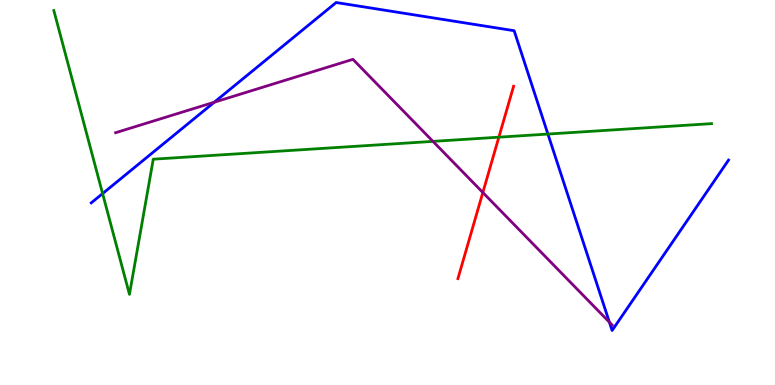[{'lines': ['blue', 'red'], 'intersections': []}, {'lines': ['green', 'red'], 'intersections': [{'x': 6.44, 'y': 6.44}]}, {'lines': ['purple', 'red'], 'intersections': [{'x': 6.23, 'y': 5.0}]}, {'lines': ['blue', 'green'], 'intersections': [{'x': 1.32, 'y': 4.97}, {'x': 7.07, 'y': 6.52}]}, {'lines': ['blue', 'purple'], 'intersections': [{'x': 2.77, 'y': 7.35}, {'x': 7.86, 'y': 1.63}]}, {'lines': ['green', 'purple'], 'intersections': [{'x': 5.59, 'y': 6.33}]}]